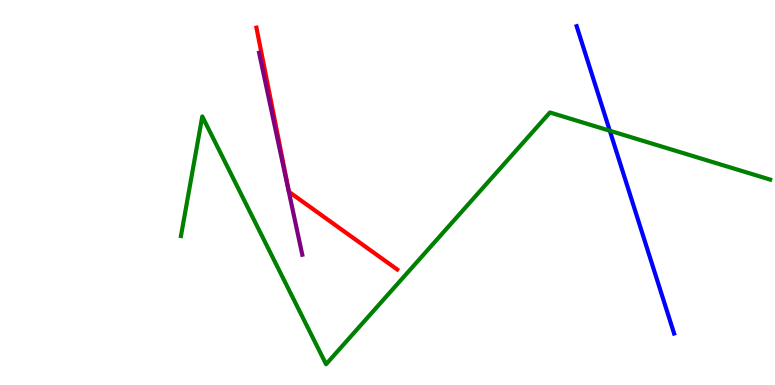[{'lines': ['blue', 'red'], 'intersections': []}, {'lines': ['green', 'red'], 'intersections': []}, {'lines': ['purple', 'red'], 'intersections': []}, {'lines': ['blue', 'green'], 'intersections': [{'x': 7.87, 'y': 6.6}]}, {'lines': ['blue', 'purple'], 'intersections': []}, {'lines': ['green', 'purple'], 'intersections': []}]